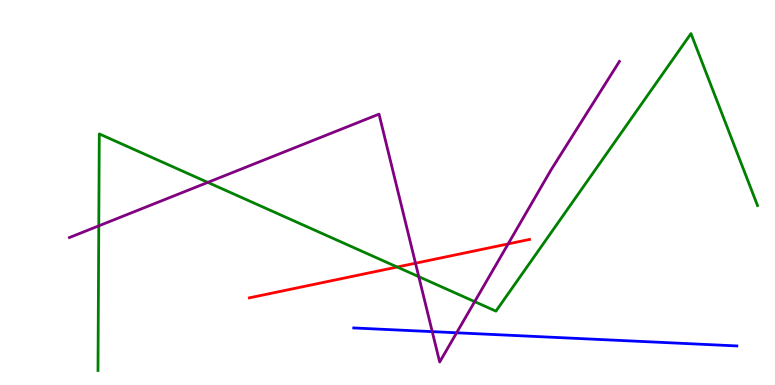[{'lines': ['blue', 'red'], 'intersections': []}, {'lines': ['green', 'red'], 'intersections': [{'x': 5.13, 'y': 3.06}]}, {'lines': ['purple', 'red'], 'intersections': [{'x': 5.36, 'y': 3.16}, {'x': 6.56, 'y': 3.66}]}, {'lines': ['blue', 'green'], 'intersections': []}, {'lines': ['blue', 'purple'], 'intersections': [{'x': 5.58, 'y': 1.39}, {'x': 5.89, 'y': 1.36}]}, {'lines': ['green', 'purple'], 'intersections': [{'x': 1.27, 'y': 4.13}, {'x': 2.68, 'y': 5.26}, {'x': 5.4, 'y': 2.81}, {'x': 6.12, 'y': 2.17}]}]